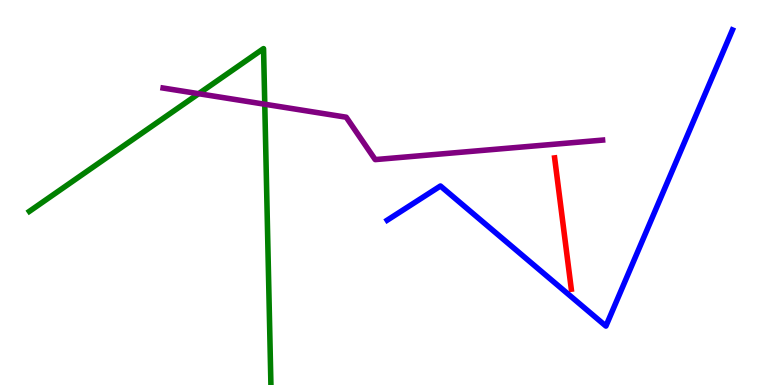[{'lines': ['blue', 'red'], 'intersections': []}, {'lines': ['green', 'red'], 'intersections': []}, {'lines': ['purple', 'red'], 'intersections': []}, {'lines': ['blue', 'green'], 'intersections': []}, {'lines': ['blue', 'purple'], 'intersections': []}, {'lines': ['green', 'purple'], 'intersections': [{'x': 2.56, 'y': 7.57}, {'x': 3.42, 'y': 7.29}]}]